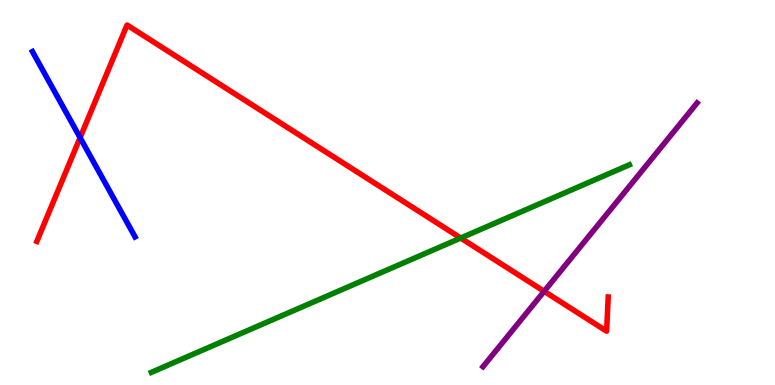[{'lines': ['blue', 'red'], 'intersections': [{'x': 1.03, 'y': 6.42}]}, {'lines': ['green', 'red'], 'intersections': [{'x': 5.94, 'y': 3.82}]}, {'lines': ['purple', 'red'], 'intersections': [{'x': 7.02, 'y': 2.43}]}, {'lines': ['blue', 'green'], 'intersections': []}, {'lines': ['blue', 'purple'], 'intersections': []}, {'lines': ['green', 'purple'], 'intersections': []}]